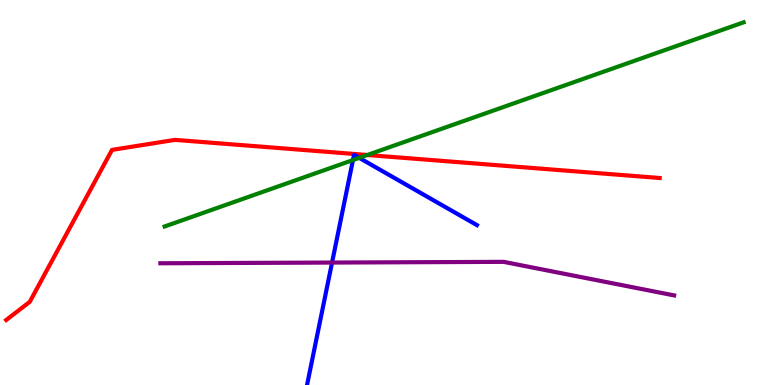[{'lines': ['blue', 'red'], 'intersections': []}, {'lines': ['green', 'red'], 'intersections': [{'x': 4.74, 'y': 5.97}]}, {'lines': ['purple', 'red'], 'intersections': []}, {'lines': ['blue', 'green'], 'intersections': [{'x': 4.55, 'y': 5.84}, {'x': 4.64, 'y': 5.9}]}, {'lines': ['blue', 'purple'], 'intersections': [{'x': 4.28, 'y': 3.18}]}, {'lines': ['green', 'purple'], 'intersections': []}]